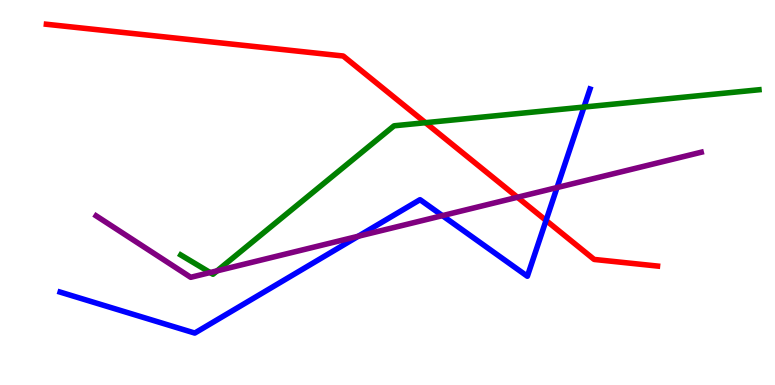[{'lines': ['blue', 'red'], 'intersections': [{'x': 7.05, 'y': 4.27}]}, {'lines': ['green', 'red'], 'intersections': [{'x': 5.49, 'y': 6.81}]}, {'lines': ['purple', 'red'], 'intersections': [{'x': 6.68, 'y': 4.88}]}, {'lines': ['blue', 'green'], 'intersections': [{'x': 7.54, 'y': 7.22}]}, {'lines': ['blue', 'purple'], 'intersections': [{'x': 4.62, 'y': 3.86}, {'x': 5.71, 'y': 4.4}, {'x': 7.19, 'y': 5.13}]}, {'lines': ['green', 'purple'], 'intersections': [{'x': 2.71, 'y': 2.92}, {'x': 2.8, 'y': 2.97}]}]